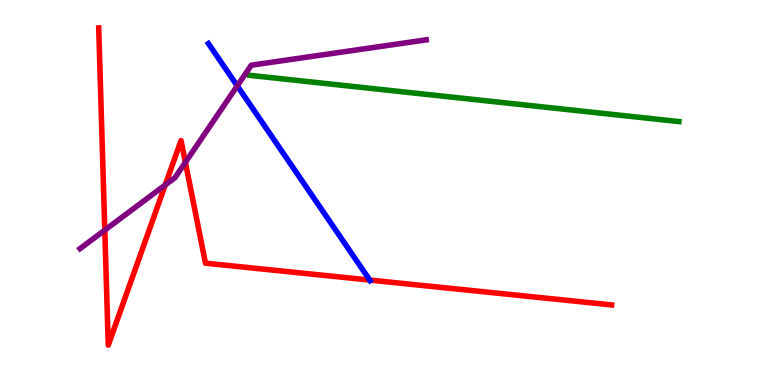[{'lines': ['blue', 'red'], 'intersections': [{'x': 4.77, 'y': 2.73}]}, {'lines': ['green', 'red'], 'intersections': []}, {'lines': ['purple', 'red'], 'intersections': [{'x': 1.35, 'y': 4.02}, {'x': 2.13, 'y': 5.2}, {'x': 2.39, 'y': 5.78}]}, {'lines': ['blue', 'green'], 'intersections': []}, {'lines': ['blue', 'purple'], 'intersections': [{'x': 3.06, 'y': 7.77}]}, {'lines': ['green', 'purple'], 'intersections': []}]